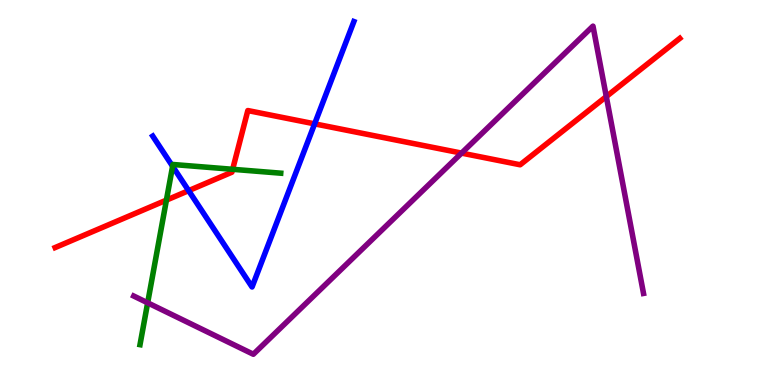[{'lines': ['blue', 'red'], 'intersections': [{'x': 2.43, 'y': 5.05}, {'x': 4.06, 'y': 6.78}]}, {'lines': ['green', 'red'], 'intersections': [{'x': 2.15, 'y': 4.8}, {'x': 3.0, 'y': 5.6}]}, {'lines': ['purple', 'red'], 'intersections': [{'x': 5.96, 'y': 6.02}, {'x': 7.82, 'y': 7.49}]}, {'lines': ['blue', 'green'], 'intersections': [{'x': 2.23, 'y': 5.68}]}, {'lines': ['blue', 'purple'], 'intersections': []}, {'lines': ['green', 'purple'], 'intersections': [{'x': 1.91, 'y': 2.13}]}]